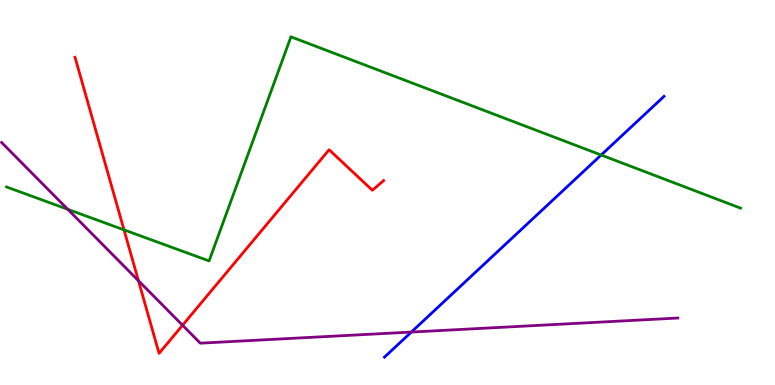[{'lines': ['blue', 'red'], 'intersections': []}, {'lines': ['green', 'red'], 'intersections': [{'x': 1.6, 'y': 4.03}]}, {'lines': ['purple', 'red'], 'intersections': [{'x': 1.79, 'y': 2.71}, {'x': 2.36, 'y': 1.55}]}, {'lines': ['blue', 'green'], 'intersections': [{'x': 7.76, 'y': 5.97}]}, {'lines': ['blue', 'purple'], 'intersections': [{'x': 5.31, 'y': 1.38}]}, {'lines': ['green', 'purple'], 'intersections': [{'x': 0.874, 'y': 4.56}]}]